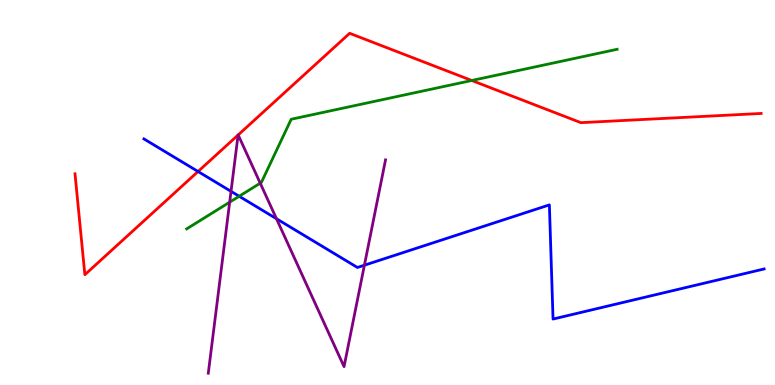[{'lines': ['blue', 'red'], 'intersections': [{'x': 2.56, 'y': 5.55}]}, {'lines': ['green', 'red'], 'intersections': [{'x': 6.09, 'y': 7.91}]}, {'lines': ['purple', 'red'], 'intersections': [{'x': 3.07, 'y': 6.49}, {'x': 3.07, 'y': 6.5}]}, {'lines': ['blue', 'green'], 'intersections': [{'x': 3.09, 'y': 4.9}]}, {'lines': ['blue', 'purple'], 'intersections': [{'x': 2.98, 'y': 5.03}, {'x': 3.57, 'y': 4.32}, {'x': 4.7, 'y': 3.11}]}, {'lines': ['green', 'purple'], 'intersections': [{'x': 2.96, 'y': 4.75}, {'x': 3.36, 'y': 5.24}]}]